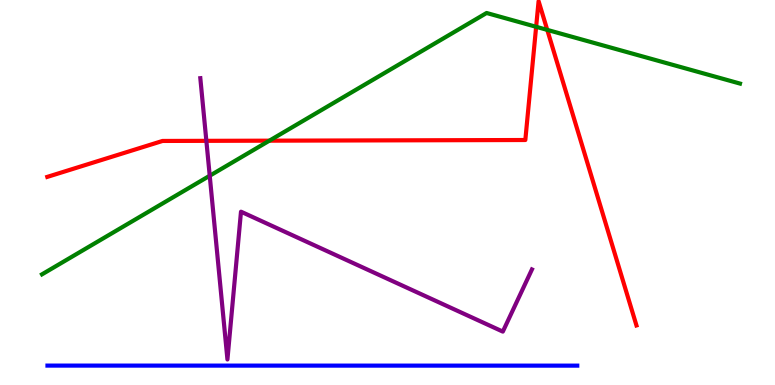[{'lines': ['blue', 'red'], 'intersections': []}, {'lines': ['green', 'red'], 'intersections': [{'x': 3.48, 'y': 6.35}, {'x': 6.92, 'y': 9.3}, {'x': 7.06, 'y': 9.22}]}, {'lines': ['purple', 'red'], 'intersections': [{'x': 2.66, 'y': 6.34}]}, {'lines': ['blue', 'green'], 'intersections': []}, {'lines': ['blue', 'purple'], 'intersections': []}, {'lines': ['green', 'purple'], 'intersections': [{'x': 2.71, 'y': 5.44}]}]